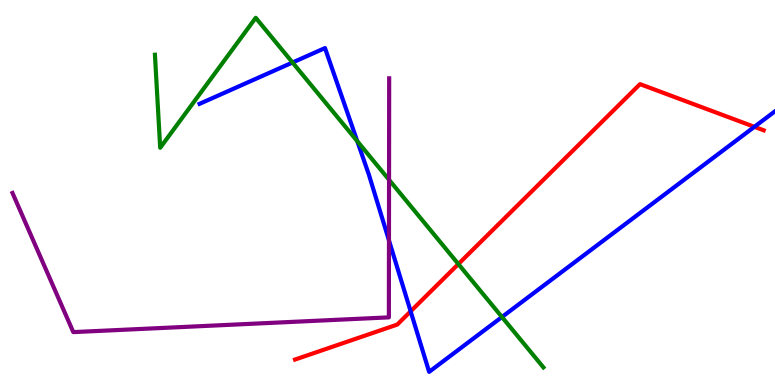[{'lines': ['blue', 'red'], 'intersections': [{'x': 5.3, 'y': 1.91}, {'x': 9.73, 'y': 6.71}]}, {'lines': ['green', 'red'], 'intersections': [{'x': 5.91, 'y': 3.14}]}, {'lines': ['purple', 'red'], 'intersections': []}, {'lines': ['blue', 'green'], 'intersections': [{'x': 3.77, 'y': 8.38}, {'x': 4.61, 'y': 6.33}, {'x': 6.48, 'y': 1.77}]}, {'lines': ['blue', 'purple'], 'intersections': [{'x': 5.02, 'y': 3.76}]}, {'lines': ['green', 'purple'], 'intersections': [{'x': 5.02, 'y': 5.33}]}]